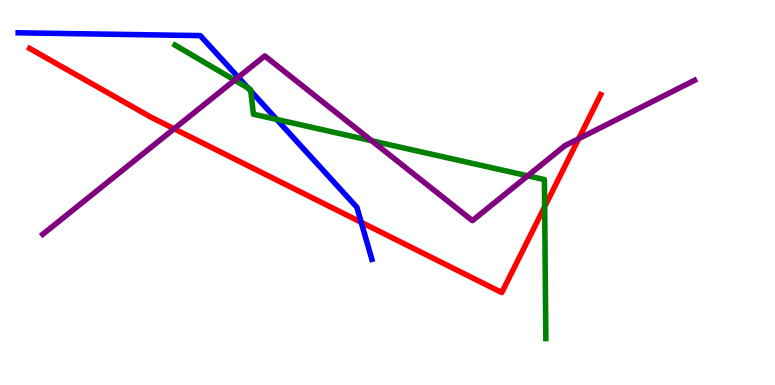[{'lines': ['blue', 'red'], 'intersections': [{'x': 4.66, 'y': 4.23}]}, {'lines': ['green', 'red'], 'intersections': [{'x': 7.03, 'y': 4.63}]}, {'lines': ['purple', 'red'], 'intersections': [{'x': 2.25, 'y': 6.66}, {'x': 7.47, 'y': 6.4}]}, {'lines': ['blue', 'green'], 'intersections': [{'x': 3.2, 'y': 7.71}, {'x': 3.24, 'y': 7.64}, {'x': 3.57, 'y': 6.9}]}, {'lines': ['blue', 'purple'], 'intersections': [{'x': 3.07, 'y': 7.99}]}, {'lines': ['green', 'purple'], 'intersections': [{'x': 3.03, 'y': 7.92}, {'x': 4.8, 'y': 6.34}, {'x': 6.81, 'y': 5.43}]}]